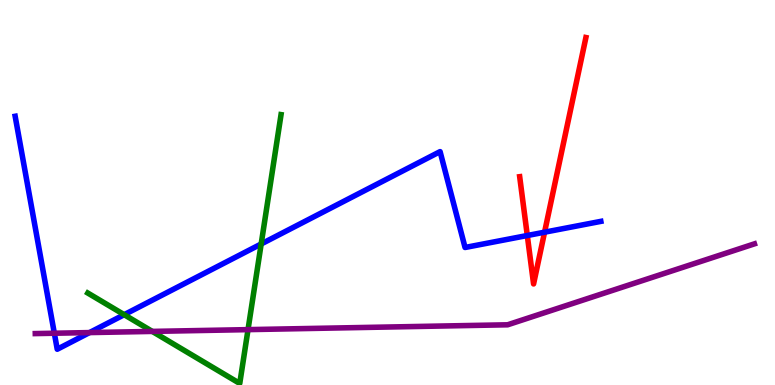[{'lines': ['blue', 'red'], 'intersections': [{'x': 6.8, 'y': 3.88}, {'x': 7.03, 'y': 3.97}]}, {'lines': ['green', 'red'], 'intersections': []}, {'lines': ['purple', 'red'], 'intersections': []}, {'lines': ['blue', 'green'], 'intersections': [{'x': 1.6, 'y': 1.83}, {'x': 3.37, 'y': 3.66}]}, {'lines': ['blue', 'purple'], 'intersections': [{'x': 0.701, 'y': 1.34}, {'x': 1.16, 'y': 1.36}]}, {'lines': ['green', 'purple'], 'intersections': [{'x': 1.97, 'y': 1.39}, {'x': 3.2, 'y': 1.44}]}]